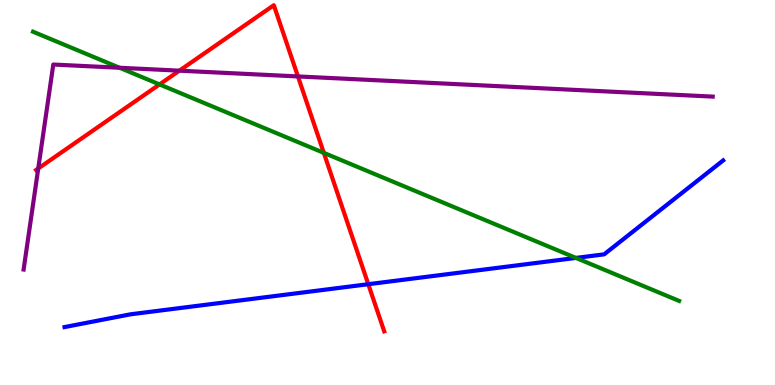[{'lines': ['blue', 'red'], 'intersections': [{'x': 4.75, 'y': 2.62}]}, {'lines': ['green', 'red'], 'intersections': [{'x': 2.06, 'y': 7.81}, {'x': 4.18, 'y': 6.03}]}, {'lines': ['purple', 'red'], 'intersections': [{'x': 0.494, 'y': 5.62}, {'x': 2.31, 'y': 8.16}, {'x': 3.84, 'y': 8.01}]}, {'lines': ['blue', 'green'], 'intersections': [{'x': 7.43, 'y': 3.3}]}, {'lines': ['blue', 'purple'], 'intersections': []}, {'lines': ['green', 'purple'], 'intersections': [{'x': 1.54, 'y': 8.24}]}]